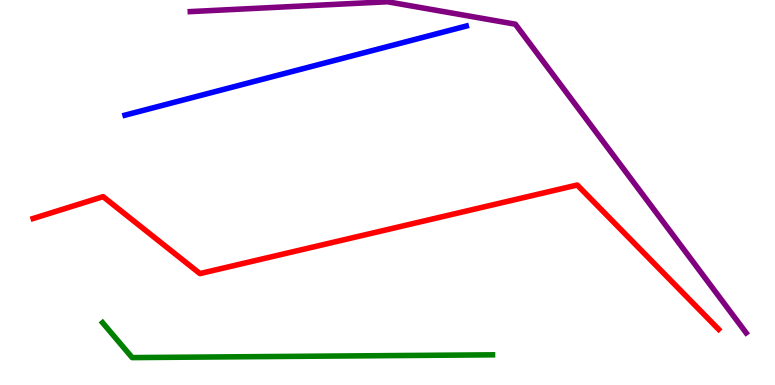[{'lines': ['blue', 'red'], 'intersections': []}, {'lines': ['green', 'red'], 'intersections': []}, {'lines': ['purple', 'red'], 'intersections': []}, {'lines': ['blue', 'green'], 'intersections': []}, {'lines': ['blue', 'purple'], 'intersections': []}, {'lines': ['green', 'purple'], 'intersections': []}]